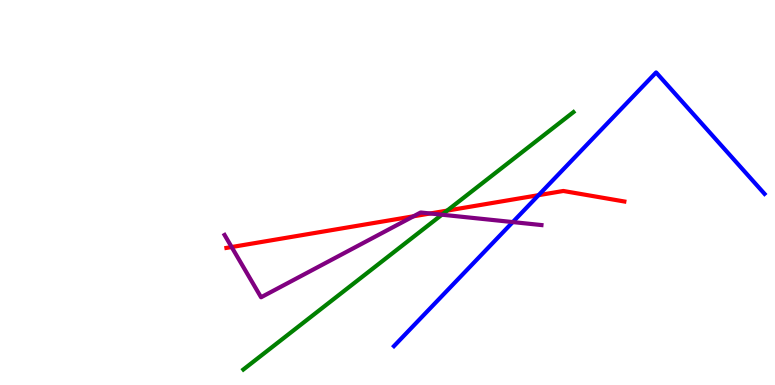[{'lines': ['blue', 'red'], 'intersections': [{'x': 6.95, 'y': 4.93}]}, {'lines': ['green', 'red'], 'intersections': [{'x': 5.77, 'y': 4.53}]}, {'lines': ['purple', 'red'], 'intersections': [{'x': 2.99, 'y': 3.58}, {'x': 5.34, 'y': 4.38}, {'x': 5.55, 'y': 4.46}]}, {'lines': ['blue', 'green'], 'intersections': []}, {'lines': ['blue', 'purple'], 'intersections': [{'x': 6.62, 'y': 4.23}]}, {'lines': ['green', 'purple'], 'intersections': [{'x': 5.7, 'y': 4.42}]}]